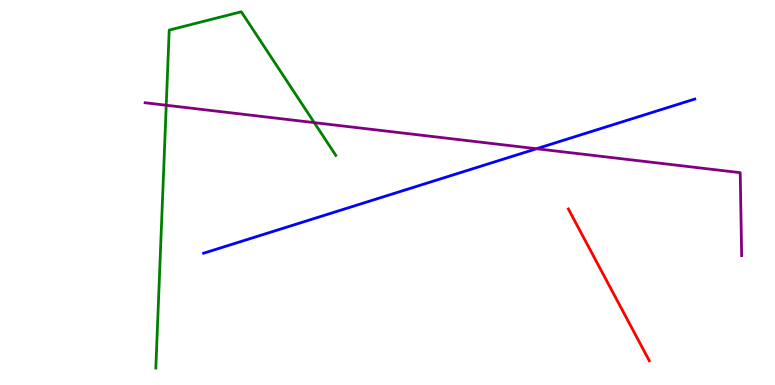[{'lines': ['blue', 'red'], 'intersections': []}, {'lines': ['green', 'red'], 'intersections': []}, {'lines': ['purple', 'red'], 'intersections': []}, {'lines': ['blue', 'green'], 'intersections': []}, {'lines': ['blue', 'purple'], 'intersections': [{'x': 6.92, 'y': 6.14}]}, {'lines': ['green', 'purple'], 'intersections': [{'x': 2.14, 'y': 7.27}, {'x': 4.05, 'y': 6.81}]}]